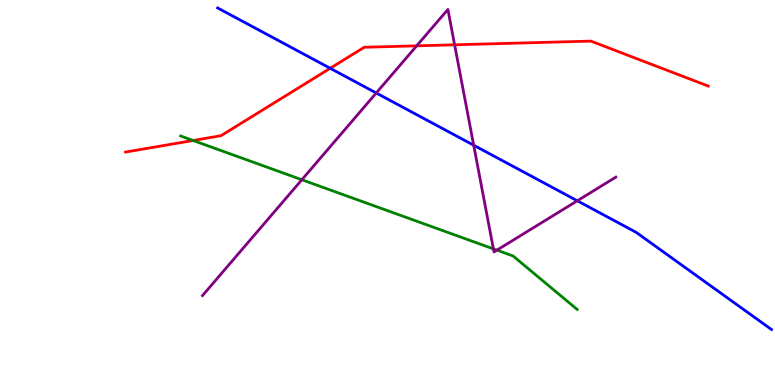[{'lines': ['blue', 'red'], 'intersections': [{'x': 4.26, 'y': 8.23}]}, {'lines': ['green', 'red'], 'intersections': [{'x': 2.49, 'y': 6.35}]}, {'lines': ['purple', 'red'], 'intersections': [{'x': 5.38, 'y': 8.81}, {'x': 5.87, 'y': 8.84}]}, {'lines': ['blue', 'green'], 'intersections': []}, {'lines': ['blue', 'purple'], 'intersections': [{'x': 4.85, 'y': 7.58}, {'x': 6.11, 'y': 6.23}, {'x': 7.45, 'y': 4.78}]}, {'lines': ['green', 'purple'], 'intersections': [{'x': 3.89, 'y': 5.33}, {'x': 6.37, 'y': 3.54}, {'x': 6.41, 'y': 3.5}]}]